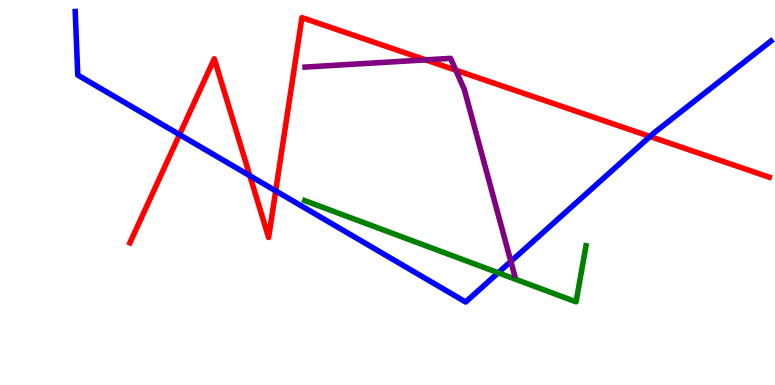[{'lines': ['blue', 'red'], 'intersections': [{'x': 2.32, 'y': 6.5}, {'x': 3.22, 'y': 5.44}, {'x': 3.56, 'y': 5.04}, {'x': 8.39, 'y': 6.46}]}, {'lines': ['green', 'red'], 'intersections': []}, {'lines': ['purple', 'red'], 'intersections': [{'x': 5.49, 'y': 8.45}, {'x': 5.88, 'y': 8.18}]}, {'lines': ['blue', 'green'], 'intersections': [{'x': 6.43, 'y': 2.91}]}, {'lines': ['blue', 'purple'], 'intersections': [{'x': 6.59, 'y': 3.21}]}, {'lines': ['green', 'purple'], 'intersections': []}]